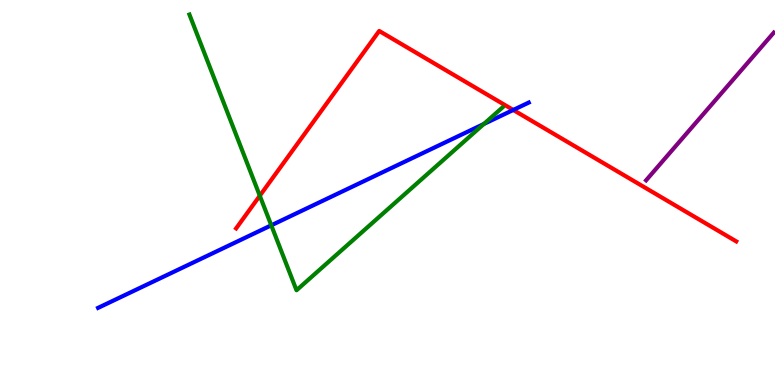[{'lines': ['blue', 'red'], 'intersections': [{'x': 6.62, 'y': 7.14}]}, {'lines': ['green', 'red'], 'intersections': [{'x': 3.35, 'y': 4.92}]}, {'lines': ['purple', 'red'], 'intersections': []}, {'lines': ['blue', 'green'], 'intersections': [{'x': 3.5, 'y': 4.15}, {'x': 6.24, 'y': 6.78}]}, {'lines': ['blue', 'purple'], 'intersections': []}, {'lines': ['green', 'purple'], 'intersections': []}]